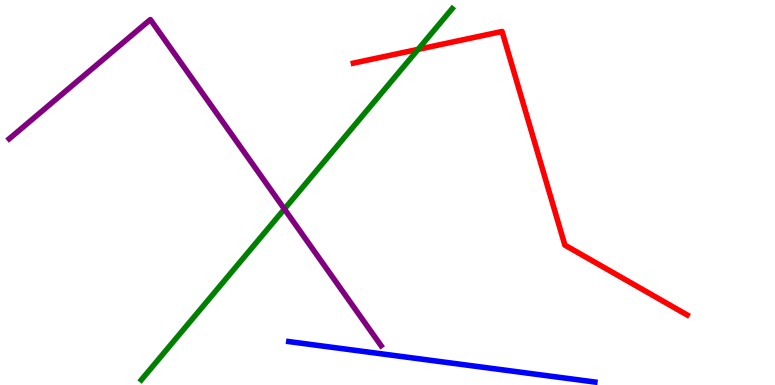[{'lines': ['blue', 'red'], 'intersections': []}, {'lines': ['green', 'red'], 'intersections': [{'x': 5.39, 'y': 8.72}]}, {'lines': ['purple', 'red'], 'intersections': []}, {'lines': ['blue', 'green'], 'intersections': []}, {'lines': ['blue', 'purple'], 'intersections': []}, {'lines': ['green', 'purple'], 'intersections': [{'x': 3.67, 'y': 4.57}]}]